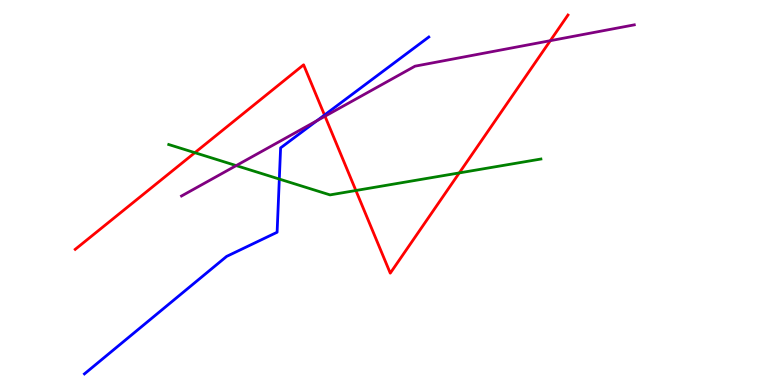[{'lines': ['blue', 'red'], 'intersections': [{'x': 4.19, 'y': 7.01}]}, {'lines': ['green', 'red'], 'intersections': [{'x': 2.51, 'y': 6.03}, {'x': 4.59, 'y': 5.05}, {'x': 5.93, 'y': 5.51}]}, {'lines': ['purple', 'red'], 'intersections': [{'x': 4.19, 'y': 6.98}, {'x': 7.1, 'y': 8.94}]}, {'lines': ['blue', 'green'], 'intersections': [{'x': 3.6, 'y': 5.35}]}, {'lines': ['blue', 'purple'], 'intersections': [{'x': 4.09, 'y': 6.86}]}, {'lines': ['green', 'purple'], 'intersections': [{'x': 3.05, 'y': 5.7}]}]